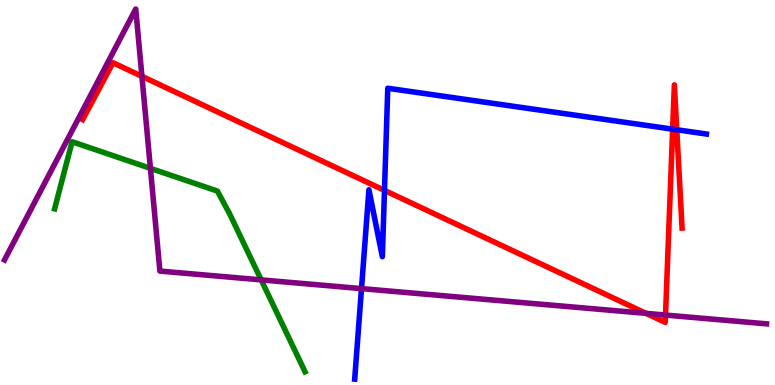[{'lines': ['blue', 'red'], 'intersections': [{'x': 4.96, 'y': 5.05}, {'x': 8.68, 'y': 6.64}, {'x': 8.73, 'y': 6.63}]}, {'lines': ['green', 'red'], 'intersections': []}, {'lines': ['purple', 'red'], 'intersections': [{'x': 1.83, 'y': 8.02}, {'x': 8.34, 'y': 1.86}, {'x': 8.59, 'y': 1.82}]}, {'lines': ['blue', 'green'], 'intersections': []}, {'lines': ['blue', 'purple'], 'intersections': [{'x': 4.66, 'y': 2.5}]}, {'lines': ['green', 'purple'], 'intersections': [{'x': 1.94, 'y': 5.63}, {'x': 3.37, 'y': 2.73}]}]